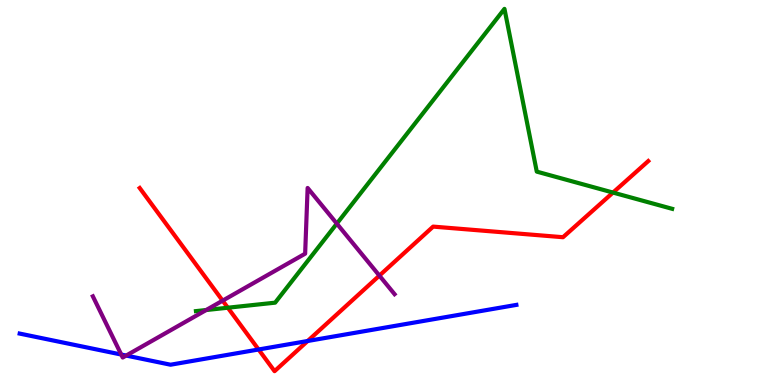[{'lines': ['blue', 'red'], 'intersections': [{'x': 3.34, 'y': 0.922}, {'x': 3.97, 'y': 1.14}]}, {'lines': ['green', 'red'], 'intersections': [{'x': 2.94, 'y': 2.01}, {'x': 7.91, 'y': 5.0}]}, {'lines': ['purple', 'red'], 'intersections': [{'x': 2.87, 'y': 2.19}, {'x': 4.9, 'y': 2.84}]}, {'lines': ['blue', 'green'], 'intersections': []}, {'lines': ['blue', 'purple'], 'intersections': [{'x': 1.56, 'y': 0.791}, {'x': 1.63, 'y': 0.765}]}, {'lines': ['green', 'purple'], 'intersections': [{'x': 2.66, 'y': 1.95}, {'x': 4.35, 'y': 4.19}]}]